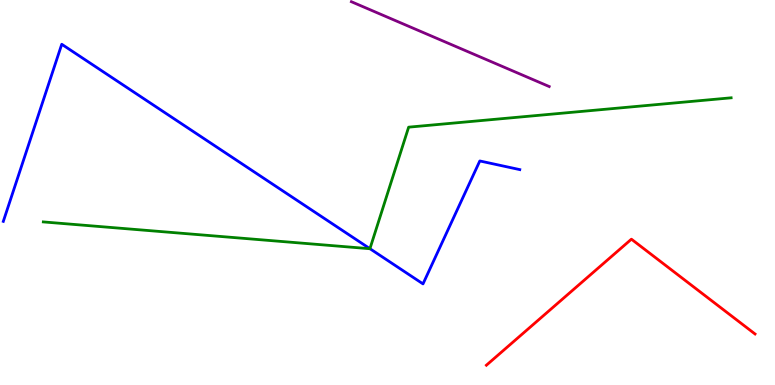[{'lines': ['blue', 'red'], 'intersections': []}, {'lines': ['green', 'red'], 'intersections': []}, {'lines': ['purple', 'red'], 'intersections': []}, {'lines': ['blue', 'green'], 'intersections': [{'x': 4.77, 'y': 3.54}]}, {'lines': ['blue', 'purple'], 'intersections': []}, {'lines': ['green', 'purple'], 'intersections': []}]